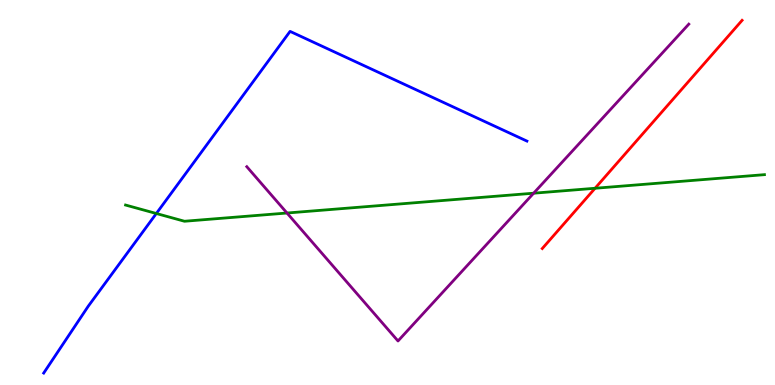[{'lines': ['blue', 'red'], 'intersections': []}, {'lines': ['green', 'red'], 'intersections': [{'x': 7.68, 'y': 5.11}]}, {'lines': ['purple', 'red'], 'intersections': []}, {'lines': ['blue', 'green'], 'intersections': [{'x': 2.02, 'y': 4.45}]}, {'lines': ['blue', 'purple'], 'intersections': []}, {'lines': ['green', 'purple'], 'intersections': [{'x': 3.7, 'y': 4.47}, {'x': 6.89, 'y': 4.98}]}]